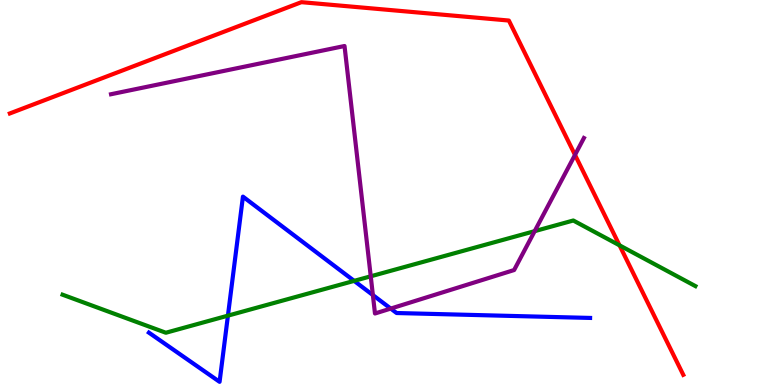[{'lines': ['blue', 'red'], 'intersections': []}, {'lines': ['green', 'red'], 'intersections': [{'x': 7.99, 'y': 3.63}]}, {'lines': ['purple', 'red'], 'intersections': [{'x': 7.42, 'y': 5.98}]}, {'lines': ['blue', 'green'], 'intersections': [{'x': 2.94, 'y': 1.8}, {'x': 4.57, 'y': 2.7}]}, {'lines': ['blue', 'purple'], 'intersections': [{'x': 4.81, 'y': 2.34}, {'x': 5.04, 'y': 1.98}]}, {'lines': ['green', 'purple'], 'intersections': [{'x': 4.78, 'y': 2.82}, {'x': 6.9, 'y': 4.0}]}]